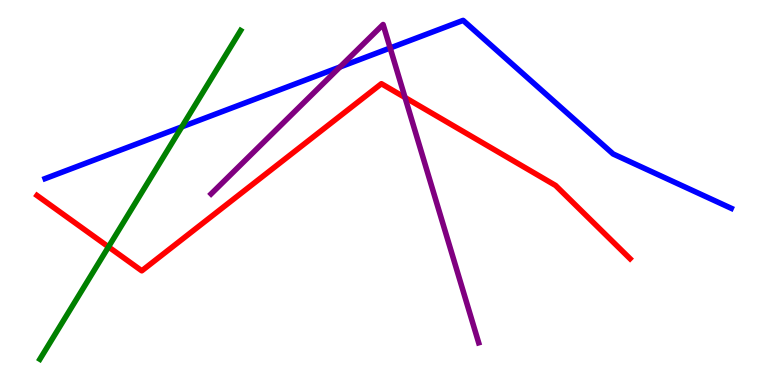[{'lines': ['blue', 'red'], 'intersections': []}, {'lines': ['green', 'red'], 'intersections': [{'x': 1.4, 'y': 3.59}]}, {'lines': ['purple', 'red'], 'intersections': [{'x': 5.23, 'y': 7.47}]}, {'lines': ['blue', 'green'], 'intersections': [{'x': 2.35, 'y': 6.7}]}, {'lines': ['blue', 'purple'], 'intersections': [{'x': 4.39, 'y': 8.26}, {'x': 5.03, 'y': 8.75}]}, {'lines': ['green', 'purple'], 'intersections': []}]